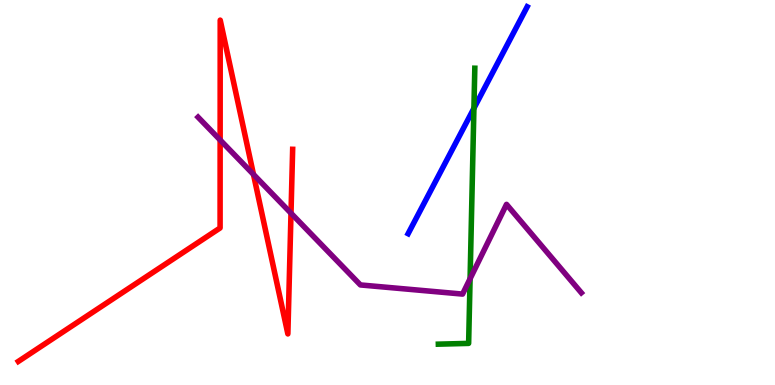[{'lines': ['blue', 'red'], 'intersections': []}, {'lines': ['green', 'red'], 'intersections': []}, {'lines': ['purple', 'red'], 'intersections': [{'x': 2.84, 'y': 6.36}, {'x': 3.27, 'y': 5.47}, {'x': 3.75, 'y': 4.46}]}, {'lines': ['blue', 'green'], 'intersections': [{'x': 6.12, 'y': 7.19}]}, {'lines': ['blue', 'purple'], 'intersections': []}, {'lines': ['green', 'purple'], 'intersections': [{'x': 6.07, 'y': 2.76}]}]